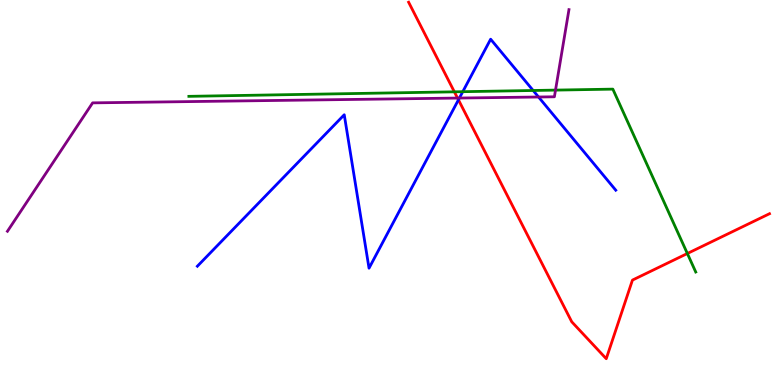[{'lines': ['blue', 'red'], 'intersections': [{'x': 5.92, 'y': 7.41}]}, {'lines': ['green', 'red'], 'intersections': [{'x': 5.86, 'y': 7.61}, {'x': 8.87, 'y': 3.42}]}, {'lines': ['purple', 'red'], 'intersections': [{'x': 5.9, 'y': 7.45}]}, {'lines': ['blue', 'green'], 'intersections': [{'x': 5.97, 'y': 7.62}, {'x': 6.88, 'y': 7.65}]}, {'lines': ['blue', 'purple'], 'intersections': [{'x': 5.93, 'y': 7.45}, {'x': 6.95, 'y': 7.48}]}, {'lines': ['green', 'purple'], 'intersections': [{'x': 7.17, 'y': 7.66}]}]